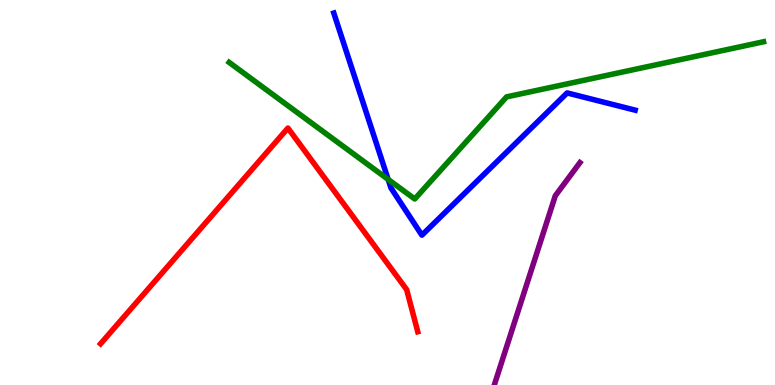[{'lines': ['blue', 'red'], 'intersections': []}, {'lines': ['green', 'red'], 'intersections': []}, {'lines': ['purple', 'red'], 'intersections': []}, {'lines': ['blue', 'green'], 'intersections': [{'x': 5.01, 'y': 5.34}]}, {'lines': ['blue', 'purple'], 'intersections': []}, {'lines': ['green', 'purple'], 'intersections': []}]